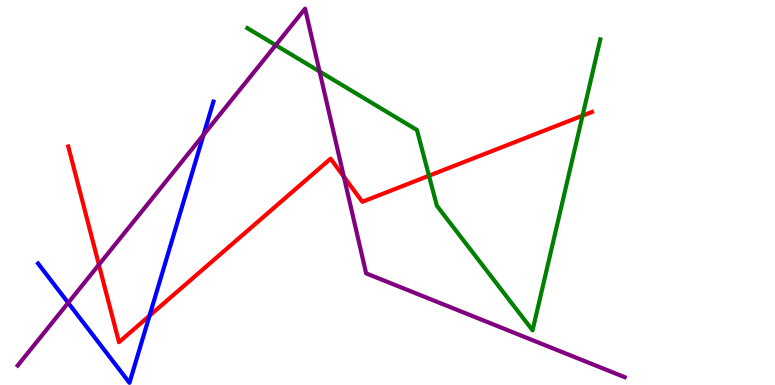[{'lines': ['blue', 'red'], 'intersections': [{'x': 1.93, 'y': 1.8}]}, {'lines': ['green', 'red'], 'intersections': [{'x': 5.54, 'y': 5.44}, {'x': 7.52, 'y': 7.0}]}, {'lines': ['purple', 'red'], 'intersections': [{'x': 1.28, 'y': 3.12}, {'x': 4.44, 'y': 5.41}]}, {'lines': ['blue', 'green'], 'intersections': []}, {'lines': ['blue', 'purple'], 'intersections': [{'x': 0.88, 'y': 2.13}, {'x': 2.63, 'y': 6.5}]}, {'lines': ['green', 'purple'], 'intersections': [{'x': 3.56, 'y': 8.83}, {'x': 4.12, 'y': 8.14}]}]